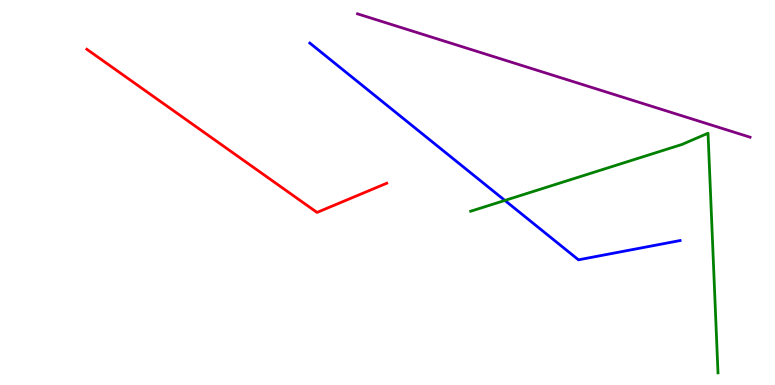[{'lines': ['blue', 'red'], 'intersections': []}, {'lines': ['green', 'red'], 'intersections': []}, {'lines': ['purple', 'red'], 'intersections': []}, {'lines': ['blue', 'green'], 'intersections': [{'x': 6.51, 'y': 4.79}]}, {'lines': ['blue', 'purple'], 'intersections': []}, {'lines': ['green', 'purple'], 'intersections': []}]